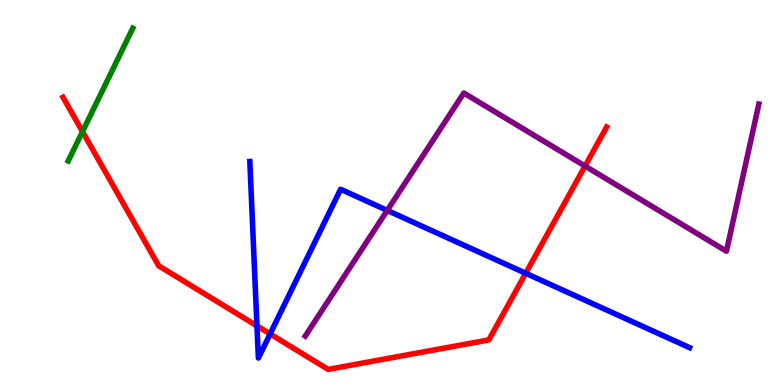[{'lines': ['blue', 'red'], 'intersections': [{'x': 3.32, 'y': 1.54}, {'x': 3.49, 'y': 1.33}, {'x': 6.78, 'y': 2.9}]}, {'lines': ['green', 'red'], 'intersections': [{'x': 1.06, 'y': 6.58}]}, {'lines': ['purple', 'red'], 'intersections': [{'x': 7.55, 'y': 5.69}]}, {'lines': ['blue', 'green'], 'intersections': []}, {'lines': ['blue', 'purple'], 'intersections': [{'x': 5.0, 'y': 4.53}]}, {'lines': ['green', 'purple'], 'intersections': []}]